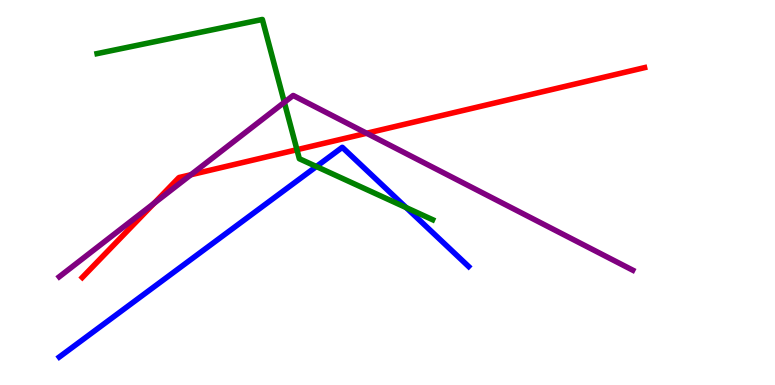[{'lines': ['blue', 'red'], 'intersections': []}, {'lines': ['green', 'red'], 'intersections': [{'x': 3.83, 'y': 6.11}]}, {'lines': ['purple', 'red'], 'intersections': [{'x': 1.99, 'y': 4.72}, {'x': 2.46, 'y': 5.46}, {'x': 4.73, 'y': 6.54}]}, {'lines': ['blue', 'green'], 'intersections': [{'x': 4.08, 'y': 5.67}, {'x': 5.24, 'y': 4.61}]}, {'lines': ['blue', 'purple'], 'intersections': []}, {'lines': ['green', 'purple'], 'intersections': [{'x': 3.67, 'y': 7.34}]}]